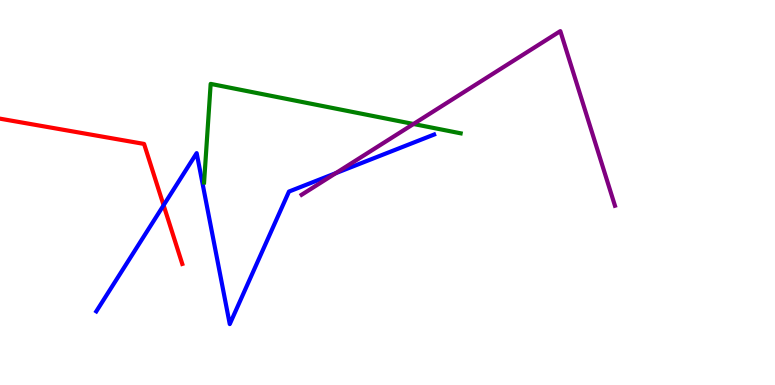[{'lines': ['blue', 'red'], 'intersections': [{'x': 2.11, 'y': 4.67}]}, {'lines': ['green', 'red'], 'intersections': []}, {'lines': ['purple', 'red'], 'intersections': []}, {'lines': ['blue', 'green'], 'intersections': []}, {'lines': ['blue', 'purple'], 'intersections': [{'x': 4.33, 'y': 5.5}]}, {'lines': ['green', 'purple'], 'intersections': [{'x': 5.34, 'y': 6.78}]}]